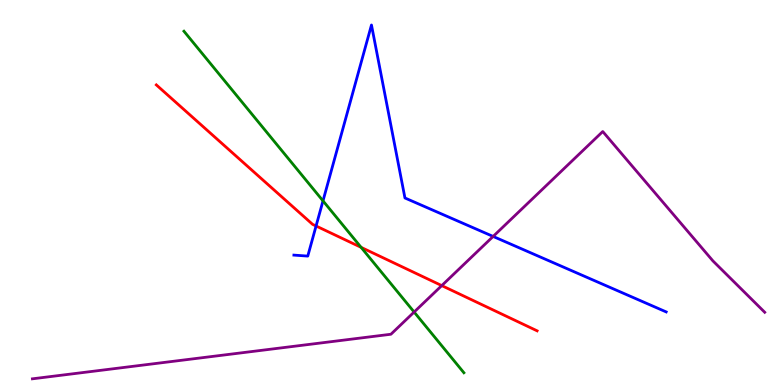[{'lines': ['blue', 'red'], 'intersections': [{'x': 4.08, 'y': 4.13}]}, {'lines': ['green', 'red'], 'intersections': [{'x': 4.66, 'y': 3.58}]}, {'lines': ['purple', 'red'], 'intersections': [{'x': 5.7, 'y': 2.58}]}, {'lines': ['blue', 'green'], 'intersections': [{'x': 4.17, 'y': 4.78}]}, {'lines': ['blue', 'purple'], 'intersections': [{'x': 6.36, 'y': 3.86}]}, {'lines': ['green', 'purple'], 'intersections': [{'x': 5.34, 'y': 1.9}]}]